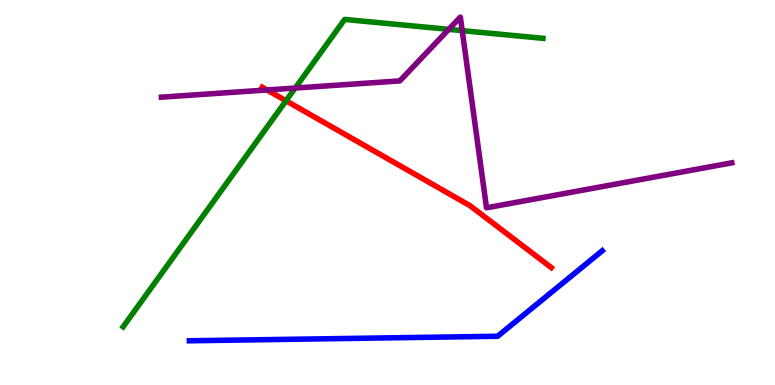[{'lines': ['blue', 'red'], 'intersections': []}, {'lines': ['green', 'red'], 'intersections': [{'x': 3.69, 'y': 7.38}]}, {'lines': ['purple', 'red'], 'intersections': [{'x': 3.45, 'y': 7.66}]}, {'lines': ['blue', 'green'], 'intersections': []}, {'lines': ['blue', 'purple'], 'intersections': []}, {'lines': ['green', 'purple'], 'intersections': [{'x': 3.81, 'y': 7.71}, {'x': 5.79, 'y': 9.24}, {'x': 5.96, 'y': 9.2}]}]